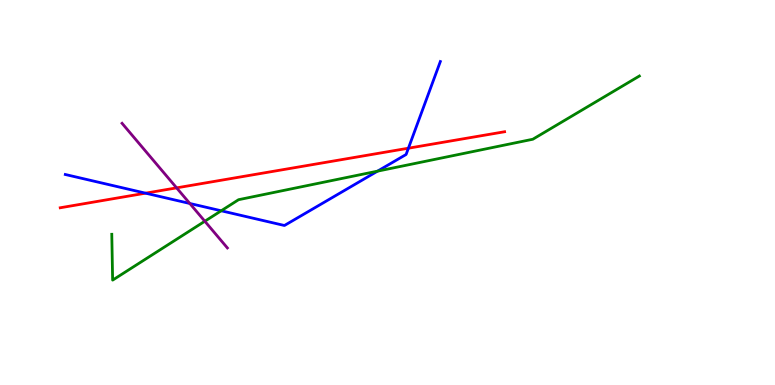[{'lines': ['blue', 'red'], 'intersections': [{'x': 1.88, 'y': 4.98}, {'x': 5.27, 'y': 6.15}]}, {'lines': ['green', 'red'], 'intersections': []}, {'lines': ['purple', 'red'], 'intersections': [{'x': 2.28, 'y': 5.12}]}, {'lines': ['blue', 'green'], 'intersections': [{'x': 2.85, 'y': 4.53}, {'x': 4.87, 'y': 5.55}]}, {'lines': ['blue', 'purple'], 'intersections': [{'x': 2.45, 'y': 4.72}]}, {'lines': ['green', 'purple'], 'intersections': [{'x': 2.64, 'y': 4.25}]}]